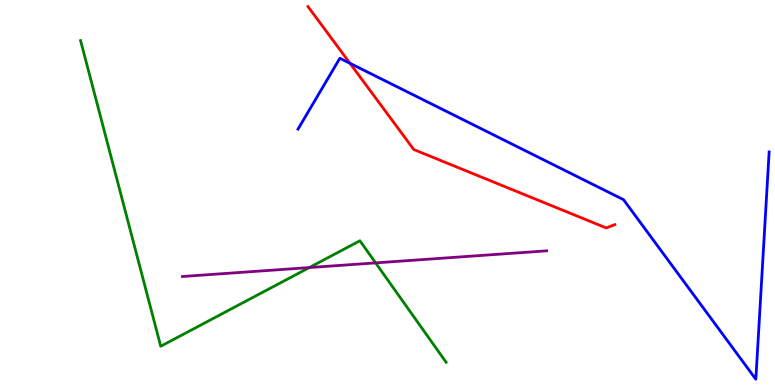[{'lines': ['blue', 'red'], 'intersections': [{'x': 4.52, 'y': 8.36}]}, {'lines': ['green', 'red'], 'intersections': []}, {'lines': ['purple', 'red'], 'intersections': []}, {'lines': ['blue', 'green'], 'intersections': []}, {'lines': ['blue', 'purple'], 'intersections': []}, {'lines': ['green', 'purple'], 'intersections': [{'x': 3.99, 'y': 3.05}, {'x': 4.85, 'y': 3.17}]}]